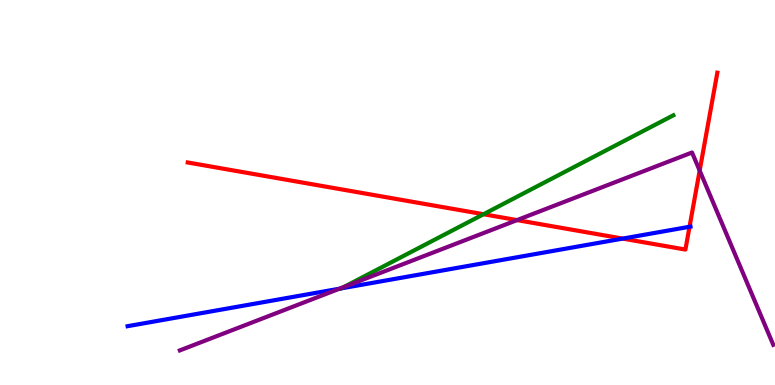[{'lines': ['blue', 'red'], 'intersections': [{'x': 8.03, 'y': 3.8}, {'x': 8.9, 'y': 4.11}]}, {'lines': ['green', 'red'], 'intersections': [{'x': 6.24, 'y': 4.44}]}, {'lines': ['purple', 'red'], 'intersections': [{'x': 6.67, 'y': 4.28}, {'x': 9.03, 'y': 5.57}]}, {'lines': ['blue', 'green'], 'intersections': []}, {'lines': ['blue', 'purple'], 'intersections': [{'x': 4.38, 'y': 2.5}]}, {'lines': ['green', 'purple'], 'intersections': [{'x': 4.44, 'y': 2.54}]}]